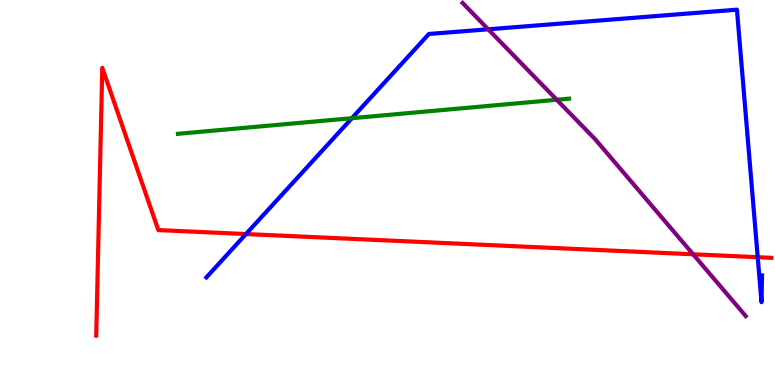[{'lines': ['blue', 'red'], 'intersections': [{'x': 3.17, 'y': 3.92}, {'x': 9.78, 'y': 3.32}]}, {'lines': ['green', 'red'], 'intersections': []}, {'lines': ['purple', 'red'], 'intersections': [{'x': 8.94, 'y': 3.39}]}, {'lines': ['blue', 'green'], 'intersections': [{'x': 4.54, 'y': 6.93}]}, {'lines': ['blue', 'purple'], 'intersections': [{'x': 6.3, 'y': 9.24}]}, {'lines': ['green', 'purple'], 'intersections': [{'x': 7.18, 'y': 7.41}]}]